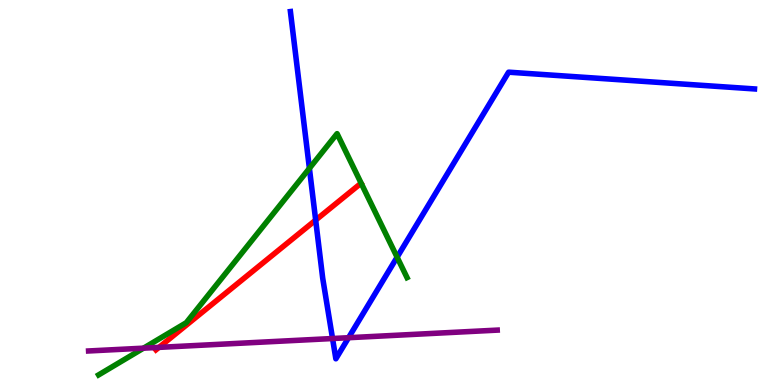[{'lines': ['blue', 'red'], 'intersections': [{'x': 4.07, 'y': 4.28}]}, {'lines': ['green', 'red'], 'intersections': []}, {'lines': ['purple', 'red'], 'intersections': [{'x': 2.05, 'y': 0.977}]}, {'lines': ['blue', 'green'], 'intersections': [{'x': 3.99, 'y': 5.63}, {'x': 5.12, 'y': 3.32}]}, {'lines': ['blue', 'purple'], 'intersections': [{'x': 4.29, 'y': 1.21}, {'x': 4.5, 'y': 1.23}]}, {'lines': ['green', 'purple'], 'intersections': [{'x': 1.85, 'y': 0.957}]}]